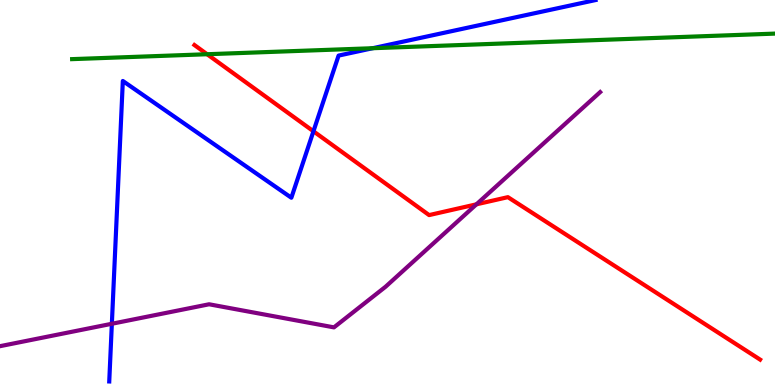[{'lines': ['blue', 'red'], 'intersections': [{'x': 4.04, 'y': 6.59}]}, {'lines': ['green', 'red'], 'intersections': [{'x': 2.67, 'y': 8.59}]}, {'lines': ['purple', 'red'], 'intersections': [{'x': 6.15, 'y': 4.69}]}, {'lines': ['blue', 'green'], 'intersections': [{'x': 4.81, 'y': 8.75}]}, {'lines': ['blue', 'purple'], 'intersections': [{'x': 1.44, 'y': 1.59}]}, {'lines': ['green', 'purple'], 'intersections': []}]